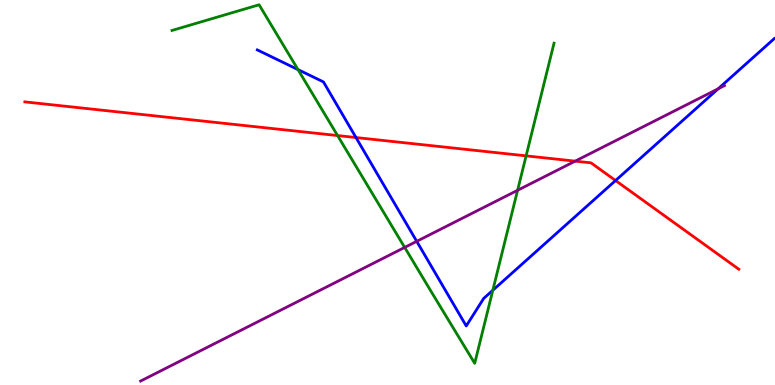[{'lines': ['blue', 'red'], 'intersections': [{'x': 4.59, 'y': 6.43}, {'x': 7.94, 'y': 5.31}]}, {'lines': ['green', 'red'], 'intersections': [{'x': 4.36, 'y': 6.48}, {'x': 6.79, 'y': 5.95}]}, {'lines': ['purple', 'red'], 'intersections': [{'x': 7.42, 'y': 5.81}]}, {'lines': ['blue', 'green'], 'intersections': [{'x': 3.85, 'y': 8.19}, {'x': 6.36, 'y': 2.46}]}, {'lines': ['blue', 'purple'], 'intersections': [{'x': 5.38, 'y': 3.73}, {'x': 9.27, 'y': 7.69}]}, {'lines': ['green', 'purple'], 'intersections': [{'x': 5.22, 'y': 3.57}, {'x': 6.68, 'y': 5.06}]}]